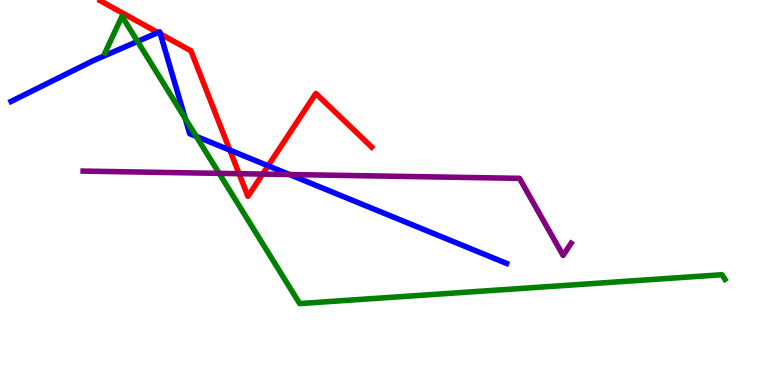[{'lines': ['blue', 'red'], 'intersections': [{'x': 2.04, 'y': 9.15}, {'x': 2.07, 'y': 9.12}, {'x': 2.97, 'y': 6.1}, {'x': 3.46, 'y': 5.69}]}, {'lines': ['green', 'red'], 'intersections': []}, {'lines': ['purple', 'red'], 'intersections': [{'x': 3.08, 'y': 5.49}, {'x': 3.39, 'y': 5.48}]}, {'lines': ['blue', 'green'], 'intersections': [{'x': 1.77, 'y': 8.92}, {'x': 2.39, 'y': 6.92}, {'x': 2.53, 'y': 6.46}]}, {'lines': ['blue', 'purple'], 'intersections': [{'x': 3.74, 'y': 5.47}]}, {'lines': ['green', 'purple'], 'intersections': [{'x': 2.83, 'y': 5.5}]}]